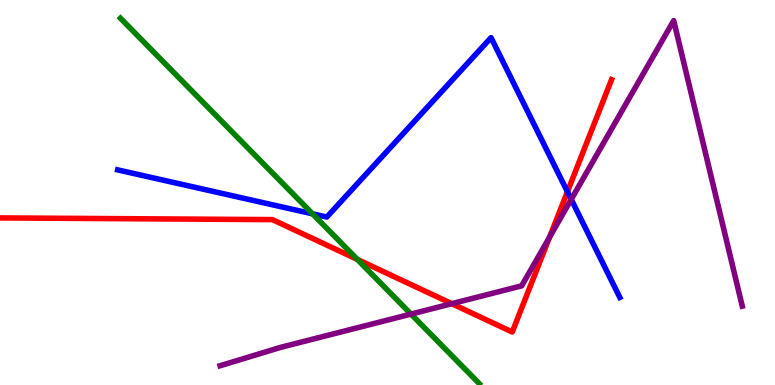[{'lines': ['blue', 'red'], 'intersections': [{'x': 7.32, 'y': 5.02}]}, {'lines': ['green', 'red'], 'intersections': [{'x': 4.61, 'y': 3.26}]}, {'lines': ['purple', 'red'], 'intersections': [{'x': 5.83, 'y': 2.11}, {'x': 7.09, 'y': 3.84}]}, {'lines': ['blue', 'green'], 'intersections': [{'x': 4.03, 'y': 4.45}]}, {'lines': ['blue', 'purple'], 'intersections': [{'x': 7.37, 'y': 4.82}]}, {'lines': ['green', 'purple'], 'intersections': [{'x': 5.3, 'y': 1.84}]}]